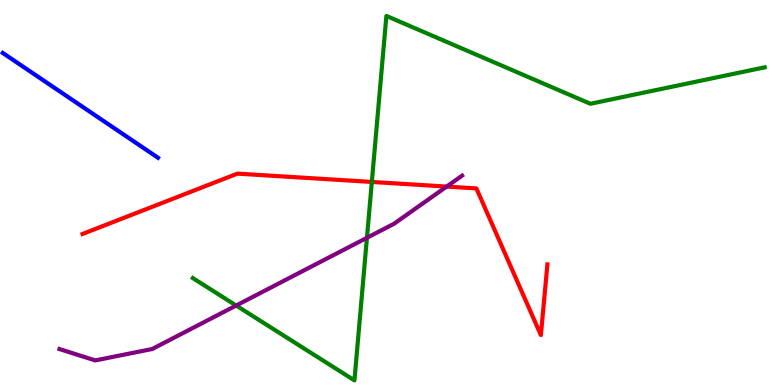[{'lines': ['blue', 'red'], 'intersections': []}, {'lines': ['green', 'red'], 'intersections': [{'x': 4.8, 'y': 5.27}]}, {'lines': ['purple', 'red'], 'intersections': [{'x': 5.76, 'y': 5.15}]}, {'lines': ['blue', 'green'], 'intersections': []}, {'lines': ['blue', 'purple'], 'intersections': []}, {'lines': ['green', 'purple'], 'intersections': [{'x': 3.05, 'y': 2.06}, {'x': 4.73, 'y': 3.82}]}]